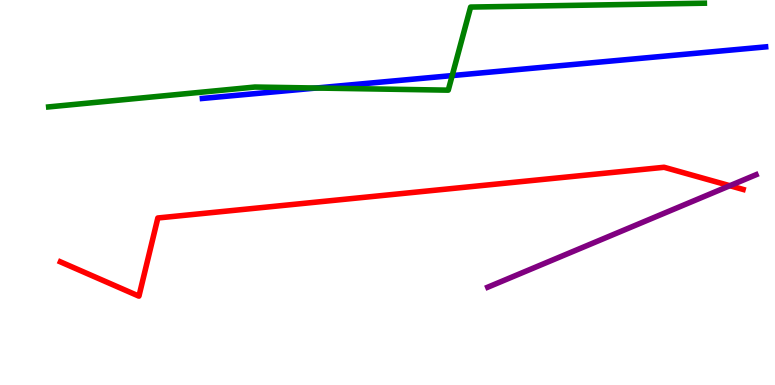[{'lines': ['blue', 'red'], 'intersections': []}, {'lines': ['green', 'red'], 'intersections': []}, {'lines': ['purple', 'red'], 'intersections': [{'x': 9.42, 'y': 5.18}]}, {'lines': ['blue', 'green'], 'intersections': [{'x': 4.08, 'y': 7.71}, {'x': 5.83, 'y': 8.04}]}, {'lines': ['blue', 'purple'], 'intersections': []}, {'lines': ['green', 'purple'], 'intersections': []}]